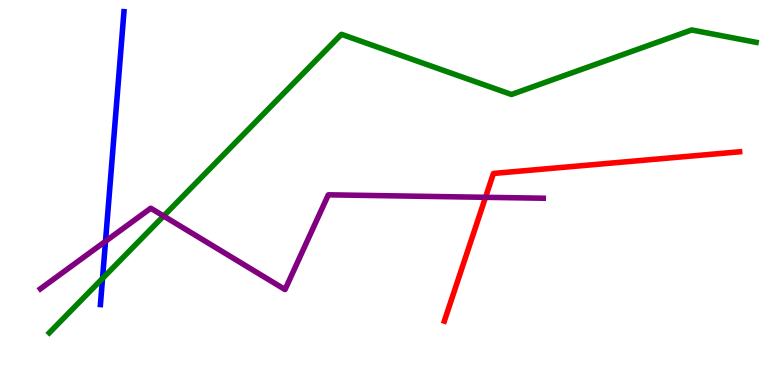[{'lines': ['blue', 'red'], 'intersections': []}, {'lines': ['green', 'red'], 'intersections': []}, {'lines': ['purple', 'red'], 'intersections': [{'x': 6.26, 'y': 4.88}]}, {'lines': ['blue', 'green'], 'intersections': [{'x': 1.32, 'y': 2.77}]}, {'lines': ['blue', 'purple'], 'intersections': [{'x': 1.36, 'y': 3.73}]}, {'lines': ['green', 'purple'], 'intersections': [{'x': 2.11, 'y': 4.39}]}]